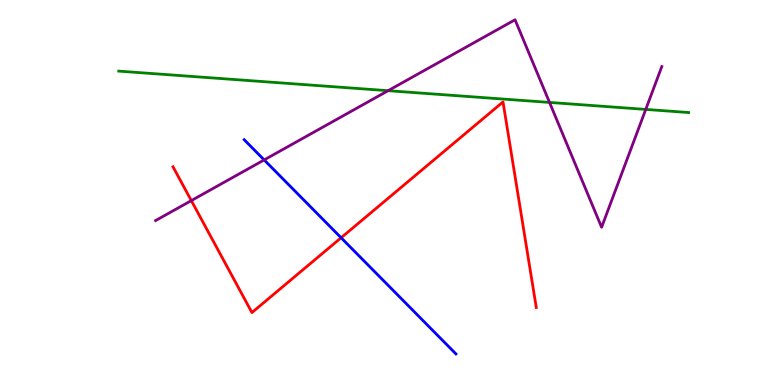[{'lines': ['blue', 'red'], 'intersections': [{'x': 4.4, 'y': 3.82}]}, {'lines': ['green', 'red'], 'intersections': []}, {'lines': ['purple', 'red'], 'intersections': [{'x': 2.47, 'y': 4.79}]}, {'lines': ['blue', 'green'], 'intersections': []}, {'lines': ['blue', 'purple'], 'intersections': [{'x': 3.41, 'y': 5.85}]}, {'lines': ['green', 'purple'], 'intersections': [{'x': 5.01, 'y': 7.64}, {'x': 7.09, 'y': 7.34}, {'x': 8.33, 'y': 7.16}]}]